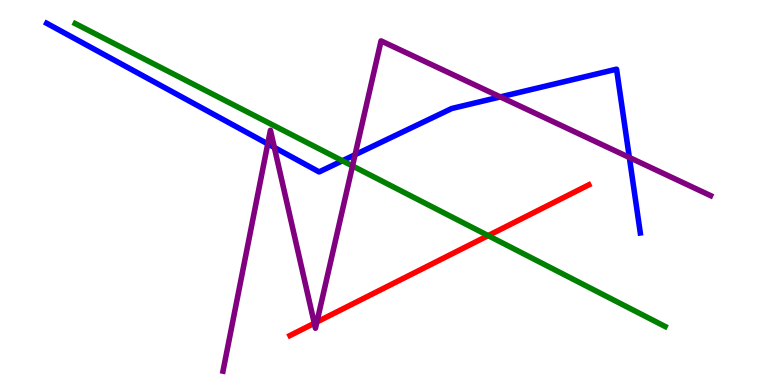[{'lines': ['blue', 'red'], 'intersections': []}, {'lines': ['green', 'red'], 'intersections': [{'x': 6.3, 'y': 3.88}]}, {'lines': ['purple', 'red'], 'intersections': [{'x': 4.06, 'y': 1.6}, {'x': 4.09, 'y': 1.64}]}, {'lines': ['blue', 'green'], 'intersections': [{'x': 4.42, 'y': 5.82}]}, {'lines': ['blue', 'purple'], 'intersections': [{'x': 3.45, 'y': 6.26}, {'x': 3.54, 'y': 6.17}, {'x': 4.58, 'y': 5.98}, {'x': 6.46, 'y': 7.48}, {'x': 8.12, 'y': 5.91}]}, {'lines': ['green', 'purple'], 'intersections': [{'x': 4.55, 'y': 5.69}]}]